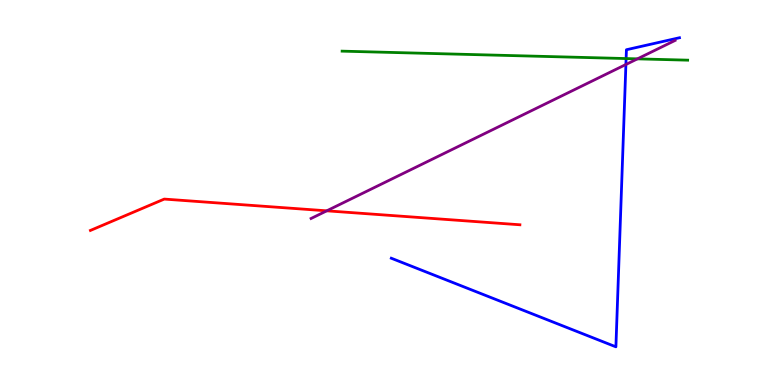[{'lines': ['blue', 'red'], 'intersections': []}, {'lines': ['green', 'red'], 'intersections': []}, {'lines': ['purple', 'red'], 'intersections': [{'x': 4.22, 'y': 4.52}]}, {'lines': ['blue', 'green'], 'intersections': [{'x': 8.08, 'y': 8.48}]}, {'lines': ['blue', 'purple'], 'intersections': [{'x': 8.08, 'y': 8.32}]}, {'lines': ['green', 'purple'], 'intersections': [{'x': 8.23, 'y': 8.47}]}]